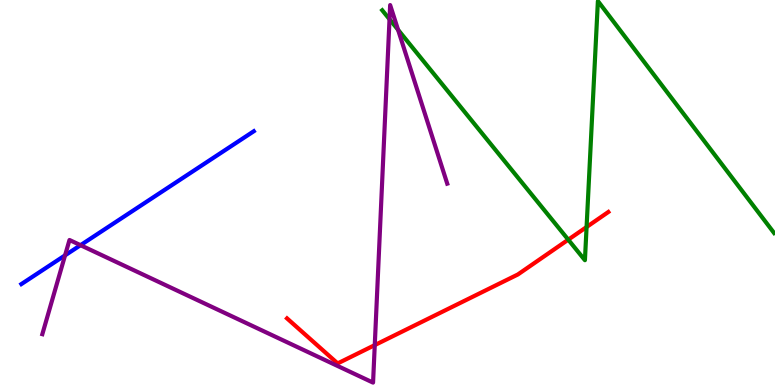[{'lines': ['blue', 'red'], 'intersections': []}, {'lines': ['green', 'red'], 'intersections': [{'x': 7.33, 'y': 3.77}, {'x': 7.57, 'y': 4.1}]}, {'lines': ['purple', 'red'], 'intersections': [{'x': 4.84, 'y': 1.04}]}, {'lines': ['blue', 'green'], 'intersections': []}, {'lines': ['blue', 'purple'], 'intersections': [{'x': 0.84, 'y': 3.37}, {'x': 1.04, 'y': 3.63}]}, {'lines': ['green', 'purple'], 'intersections': [{'x': 5.03, 'y': 9.5}, {'x': 5.14, 'y': 9.23}]}]